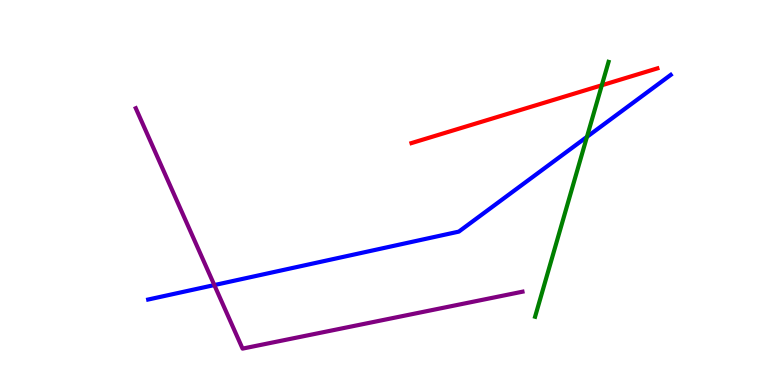[{'lines': ['blue', 'red'], 'intersections': []}, {'lines': ['green', 'red'], 'intersections': [{'x': 7.77, 'y': 7.79}]}, {'lines': ['purple', 'red'], 'intersections': []}, {'lines': ['blue', 'green'], 'intersections': [{'x': 7.57, 'y': 6.45}]}, {'lines': ['blue', 'purple'], 'intersections': [{'x': 2.77, 'y': 2.6}]}, {'lines': ['green', 'purple'], 'intersections': []}]